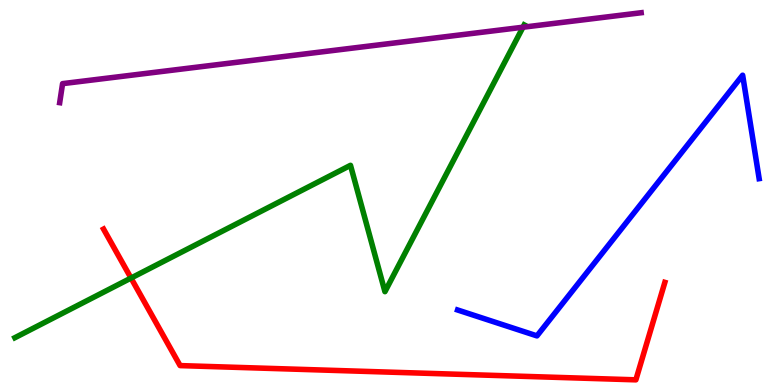[{'lines': ['blue', 'red'], 'intersections': []}, {'lines': ['green', 'red'], 'intersections': [{'x': 1.69, 'y': 2.78}]}, {'lines': ['purple', 'red'], 'intersections': []}, {'lines': ['blue', 'green'], 'intersections': []}, {'lines': ['blue', 'purple'], 'intersections': []}, {'lines': ['green', 'purple'], 'intersections': [{'x': 6.75, 'y': 9.29}]}]